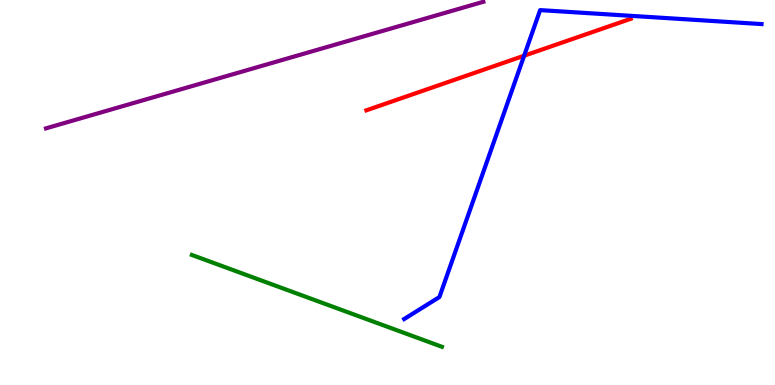[{'lines': ['blue', 'red'], 'intersections': [{'x': 6.76, 'y': 8.55}]}, {'lines': ['green', 'red'], 'intersections': []}, {'lines': ['purple', 'red'], 'intersections': []}, {'lines': ['blue', 'green'], 'intersections': []}, {'lines': ['blue', 'purple'], 'intersections': []}, {'lines': ['green', 'purple'], 'intersections': []}]